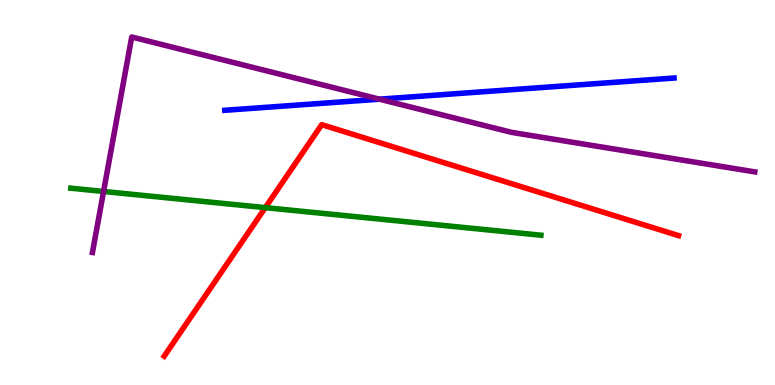[{'lines': ['blue', 'red'], 'intersections': []}, {'lines': ['green', 'red'], 'intersections': [{'x': 3.42, 'y': 4.61}]}, {'lines': ['purple', 'red'], 'intersections': []}, {'lines': ['blue', 'green'], 'intersections': []}, {'lines': ['blue', 'purple'], 'intersections': [{'x': 4.9, 'y': 7.42}]}, {'lines': ['green', 'purple'], 'intersections': [{'x': 1.34, 'y': 5.03}]}]